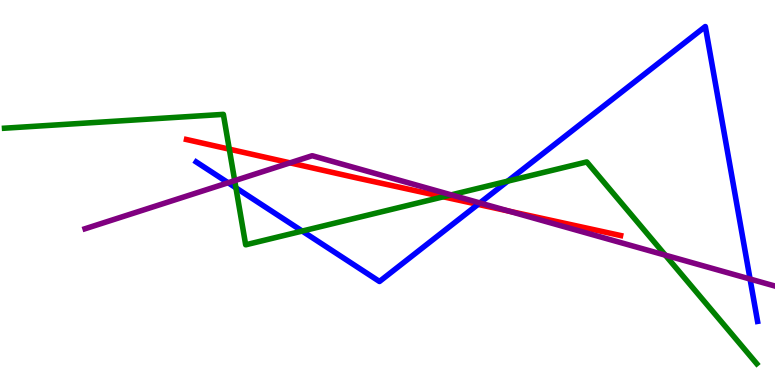[{'lines': ['blue', 'red'], 'intersections': [{'x': 6.17, 'y': 4.69}]}, {'lines': ['green', 'red'], 'intersections': [{'x': 2.96, 'y': 6.13}, {'x': 5.72, 'y': 4.89}]}, {'lines': ['purple', 'red'], 'intersections': [{'x': 3.74, 'y': 5.77}, {'x': 6.57, 'y': 4.52}]}, {'lines': ['blue', 'green'], 'intersections': [{'x': 3.04, 'y': 5.12}, {'x': 3.9, 'y': 4.0}, {'x': 6.55, 'y': 5.29}]}, {'lines': ['blue', 'purple'], 'intersections': [{'x': 2.94, 'y': 5.25}, {'x': 6.19, 'y': 4.73}, {'x': 9.68, 'y': 2.75}]}, {'lines': ['green', 'purple'], 'intersections': [{'x': 3.03, 'y': 5.31}, {'x': 5.82, 'y': 4.94}, {'x': 8.58, 'y': 3.37}]}]